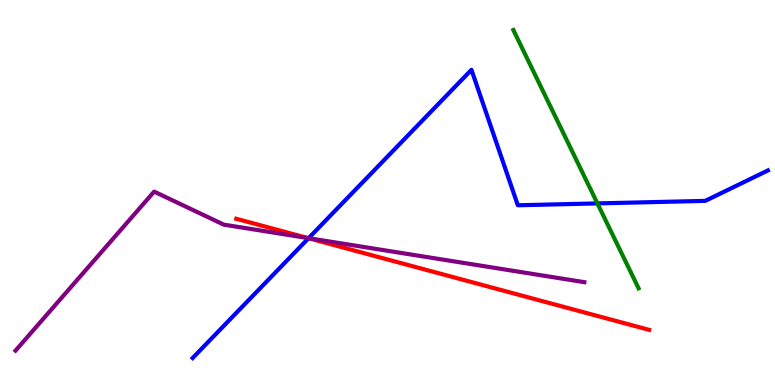[{'lines': ['blue', 'red'], 'intersections': [{'x': 3.98, 'y': 3.81}]}, {'lines': ['green', 'red'], 'intersections': []}, {'lines': ['purple', 'red'], 'intersections': [{'x': 3.97, 'y': 3.82}]}, {'lines': ['blue', 'green'], 'intersections': [{'x': 7.71, 'y': 4.72}]}, {'lines': ['blue', 'purple'], 'intersections': [{'x': 3.98, 'y': 3.81}]}, {'lines': ['green', 'purple'], 'intersections': []}]